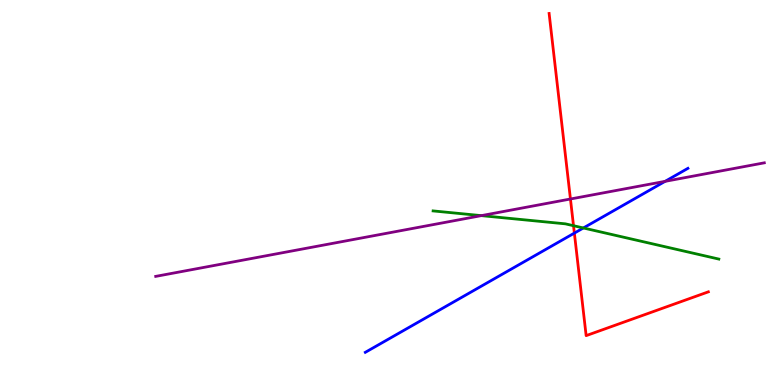[{'lines': ['blue', 'red'], 'intersections': [{'x': 7.41, 'y': 3.95}]}, {'lines': ['green', 'red'], 'intersections': [{'x': 7.4, 'y': 4.14}]}, {'lines': ['purple', 'red'], 'intersections': [{'x': 7.36, 'y': 4.83}]}, {'lines': ['blue', 'green'], 'intersections': [{'x': 7.53, 'y': 4.08}]}, {'lines': ['blue', 'purple'], 'intersections': [{'x': 8.58, 'y': 5.29}]}, {'lines': ['green', 'purple'], 'intersections': [{'x': 6.21, 'y': 4.4}]}]